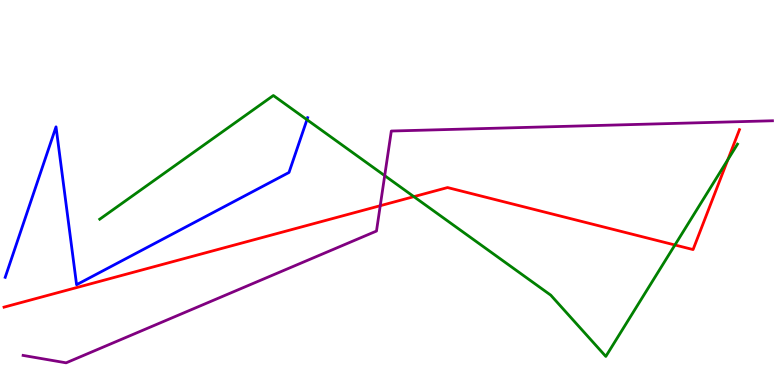[{'lines': ['blue', 'red'], 'intersections': []}, {'lines': ['green', 'red'], 'intersections': [{'x': 5.34, 'y': 4.89}, {'x': 8.71, 'y': 3.64}, {'x': 9.39, 'y': 5.85}]}, {'lines': ['purple', 'red'], 'intersections': [{'x': 4.91, 'y': 4.66}]}, {'lines': ['blue', 'green'], 'intersections': [{'x': 3.96, 'y': 6.89}]}, {'lines': ['blue', 'purple'], 'intersections': []}, {'lines': ['green', 'purple'], 'intersections': [{'x': 4.96, 'y': 5.44}]}]